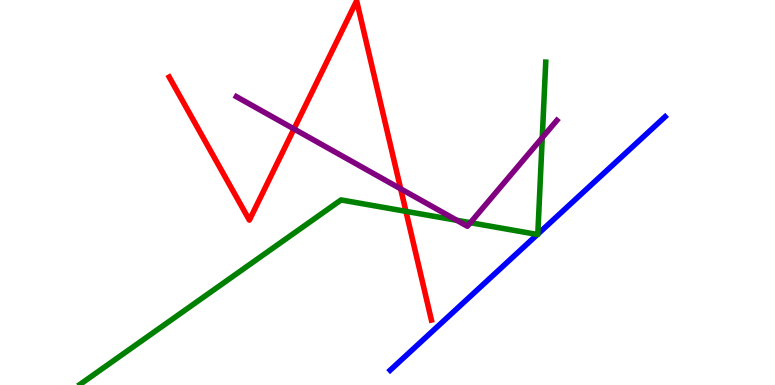[{'lines': ['blue', 'red'], 'intersections': []}, {'lines': ['green', 'red'], 'intersections': [{'x': 5.24, 'y': 4.51}]}, {'lines': ['purple', 'red'], 'intersections': [{'x': 3.79, 'y': 6.65}, {'x': 5.17, 'y': 5.1}]}, {'lines': ['blue', 'green'], 'intersections': [{'x': 6.93, 'y': 3.91}, {'x': 6.94, 'y': 3.92}]}, {'lines': ['blue', 'purple'], 'intersections': []}, {'lines': ['green', 'purple'], 'intersections': [{'x': 5.89, 'y': 4.28}, {'x': 6.07, 'y': 4.22}, {'x': 7.0, 'y': 6.42}]}]